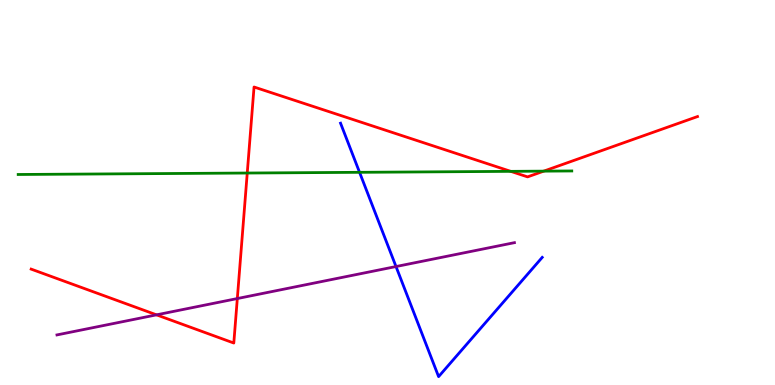[{'lines': ['blue', 'red'], 'intersections': []}, {'lines': ['green', 'red'], 'intersections': [{'x': 3.19, 'y': 5.51}, {'x': 6.59, 'y': 5.55}, {'x': 7.02, 'y': 5.55}]}, {'lines': ['purple', 'red'], 'intersections': [{'x': 2.02, 'y': 1.82}, {'x': 3.06, 'y': 2.25}]}, {'lines': ['blue', 'green'], 'intersections': [{'x': 4.64, 'y': 5.52}]}, {'lines': ['blue', 'purple'], 'intersections': [{'x': 5.11, 'y': 3.08}]}, {'lines': ['green', 'purple'], 'intersections': []}]